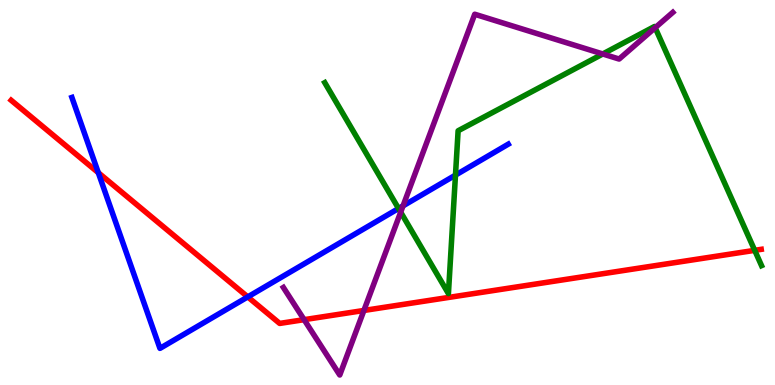[{'lines': ['blue', 'red'], 'intersections': [{'x': 1.27, 'y': 5.51}, {'x': 3.2, 'y': 2.29}]}, {'lines': ['green', 'red'], 'intersections': [{'x': 9.74, 'y': 3.5}]}, {'lines': ['purple', 'red'], 'intersections': [{'x': 3.92, 'y': 1.7}, {'x': 4.7, 'y': 1.94}]}, {'lines': ['blue', 'green'], 'intersections': [{'x': 5.14, 'y': 4.58}, {'x': 5.88, 'y': 5.45}]}, {'lines': ['blue', 'purple'], 'intersections': [{'x': 5.2, 'y': 4.65}]}, {'lines': ['green', 'purple'], 'intersections': [{'x': 5.17, 'y': 4.49}, {'x': 7.78, 'y': 8.6}, {'x': 8.45, 'y': 9.28}]}]